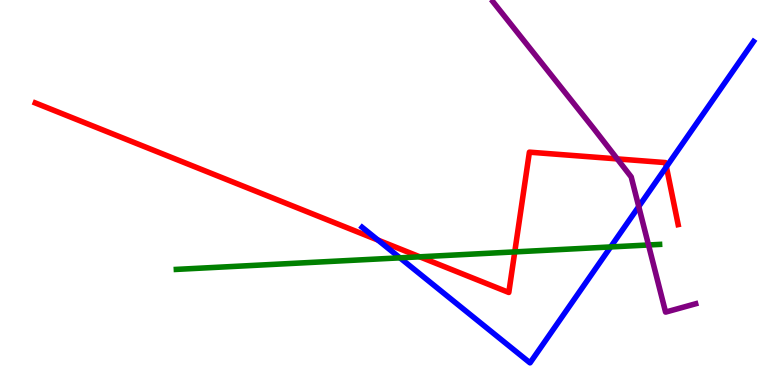[{'lines': ['blue', 'red'], 'intersections': [{'x': 4.88, 'y': 3.76}, {'x': 8.6, 'y': 5.67}]}, {'lines': ['green', 'red'], 'intersections': [{'x': 5.42, 'y': 3.33}, {'x': 6.64, 'y': 3.46}]}, {'lines': ['purple', 'red'], 'intersections': [{'x': 7.96, 'y': 5.87}]}, {'lines': ['blue', 'green'], 'intersections': [{'x': 5.16, 'y': 3.3}, {'x': 7.88, 'y': 3.59}]}, {'lines': ['blue', 'purple'], 'intersections': [{'x': 8.24, 'y': 4.63}]}, {'lines': ['green', 'purple'], 'intersections': [{'x': 8.37, 'y': 3.64}]}]